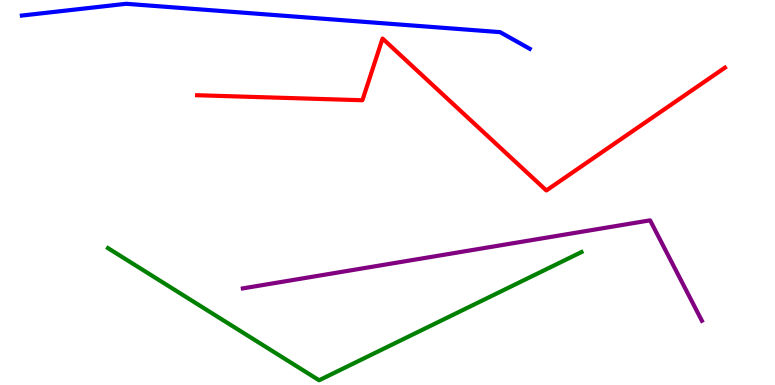[{'lines': ['blue', 'red'], 'intersections': []}, {'lines': ['green', 'red'], 'intersections': []}, {'lines': ['purple', 'red'], 'intersections': []}, {'lines': ['blue', 'green'], 'intersections': []}, {'lines': ['blue', 'purple'], 'intersections': []}, {'lines': ['green', 'purple'], 'intersections': []}]